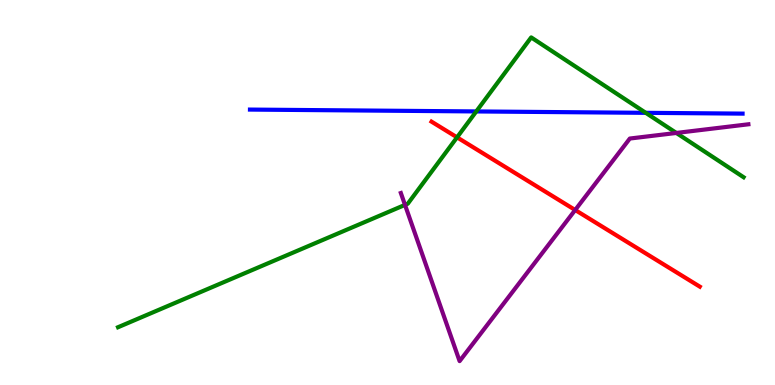[{'lines': ['blue', 'red'], 'intersections': []}, {'lines': ['green', 'red'], 'intersections': [{'x': 5.9, 'y': 6.43}]}, {'lines': ['purple', 'red'], 'intersections': [{'x': 7.42, 'y': 4.55}]}, {'lines': ['blue', 'green'], 'intersections': [{'x': 6.15, 'y': 7.11}, {'x': 8.33, 'y': 7.07}]}, {'lines': ['blue', 'purple'], 'intersections': []}, {'lines': ['green', 'purple'], 'intersections': [{'x': 5.23, 'y': 4.68}, {'x': 8.73, 'y': 6.55}]}]